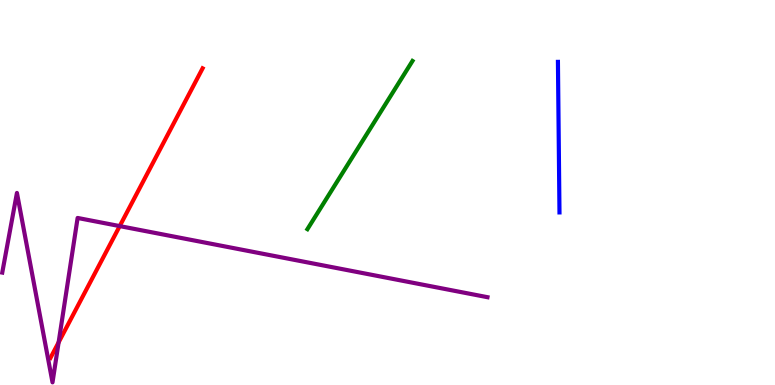[{'lines': ['blue', 'red'], 'intersections': []}, {'lines': ['green', 'red'], 'intersections': []}, {'lines': ['purple', 'red'], 'intersections': [{'x': 0.756, 'y': 1.11}, {'x': 1.54, 'y': 4.13}]}, {'lines': ['blue', 'green'], 'intersections': []}, {'lines': ['blue', 'purple'], 'intersections': []}, {'lines': ['green', 'purple'], 'intersections': []}]